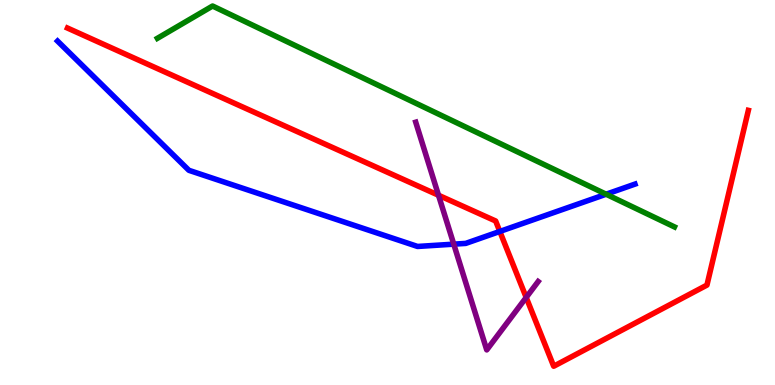[{'lines': ['blue', 'red'], 'intersections': [{'x': 6.45, 'y': 3.99}]}, {'lines': ['green', 'red'], 'intersections': []}, {'lines': ['purple', 'red'], 'intersections': [{'x': 5.66, 'y': 4.93}, {'x': 6.79, 'y': 2.27}]}, {'lines': ['blue', 'green'], 'intersections': [{'x': 7.82, 'y': 4.96}]}, {'lines': ['blue', 'purple'], 'intersections': [{'x': 5.85, 'y': 3.66}]}, {'lines': ['green', 'purple'], 'intersections': []}]